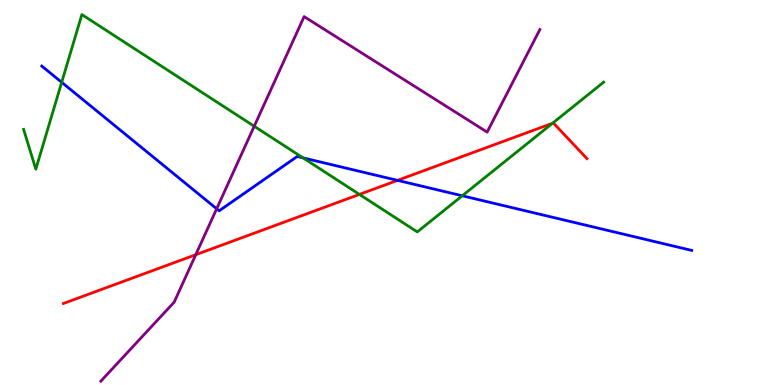[{'lines': ['blue', 'red'], 'intersections': [{'x': 5.13, 'y': 5.32}]}, {'lines': ['green', 'red'], 'intersections': [{'x': 4.64, 'y': 4.95}, {'x': 7.13, 'y': 6.8}]}, {'lines': ['purple', 'red'], 'intersections': [{'x': 2.53, 'y': 3.38}]}, {'lines': ['blue', 'green'], 'intersections': [{'x': 0.796, 'y': 7.86}, {'x': 3.91, 'y': 5.9}, {'x': 5.96, 'y': 4.91}]}, {'lines': ['blue', 'purple'], 'intersections': [{'x': 2.8, 'y': 4.58}]}, {'lines': ['green', 'purple'], 'intersections': [{'x': 3.28, 'y': 6.72}]}]